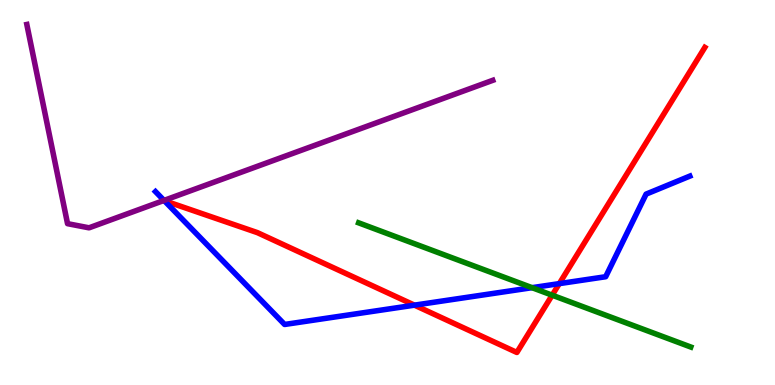[{'lines': ['blue', 'red'], 'intersections': [{'x': 2.12, 'y': 4.79}, {'x': 5.35, 'y': 2.07}, {'x': 7.22, 'y': 2.63}]}, {'lines': ['green', 'red'], 'intersections': [{'x': 7.12, 'y': 2.33}]}, {'lines': ['purple', 'red'], 'intersections': []}, {'lines': ['blue', 'green'], 'intersections': [{'x': 6.87, 'y': 2.53}]}, {'lines': ['blue', 'purple'], 'intersections': [{'x': 2.12, 'y': 4.79}]}, {'lines': ['green', 'purple'], 'intersections': []}]